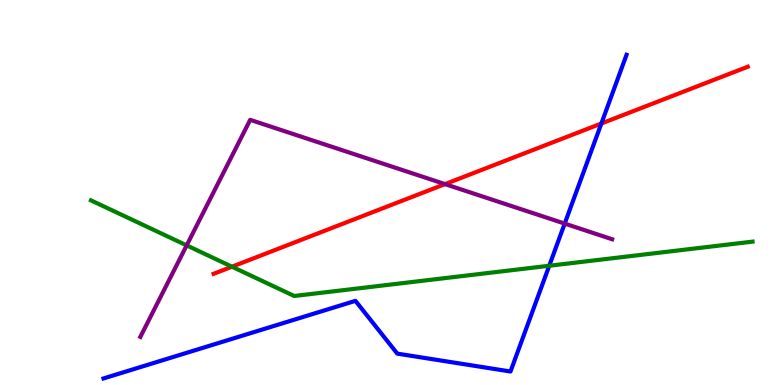[{'lines': ['blue', 'red'], 'intersections': [{'x': 7.76, 'y': 6.79}]}, {'lines': ['green', 'red'], 'intersections': [{'x': 2.99, 'y': 3.07}]}, {'lines': ['purple', 'red'], 'intersections': [{'x': 5.74, 'y': 5.22}]}, {'lines': ['blue', 'green'], 'intersections': [{'x': 7.09, 'y': 3.1}]}, {'lines': ['blue', 'purple'], 'intersections': [{'x': 7.29, 'y': 4.19}]}, {'lines': ['green', 'purple'], 'intersections': [{'x': 2.41, 'y': 3.63}]}]